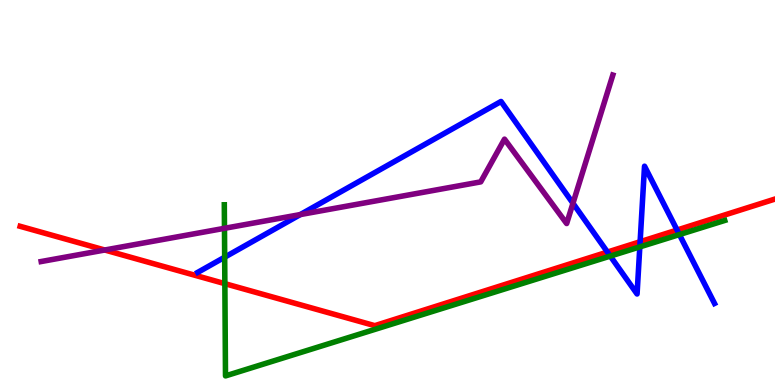[{'lines': ['blue', 'red'], 'intersections': [{'x': 7.84, 'y': 3.45}, {'x': 8.26, 'y': 3.72}, {'x': 8.74, 'y': 4.03}]}, {'lines': ['green', 'red'], 'intersections': [{'x': 2.9, 'y': 2.63}]}, {'lines': ['purple', 'red'], 'intersections': [{'x': 1.35, 'y': 3.51}]}, {'lines': ['blue', 'green'], 'intersections': [{'x': 2.9, 'y': 3.32}, {'x': 7.87, 'y': 3.35}, {'x': 8.26, 'y': 3.59}, {'x': 8.77, 'y': 3.91}]}, {'lines': ['blue', 'purple'], 'intersections': [{'x': 3.88, 'y': 4.43}, {'x': 7.39, 'y': 4.72}]}, {'lines': ['green', 'purple'], 'intersections': [{'x': 2.9, 'y': 4.07}]}]